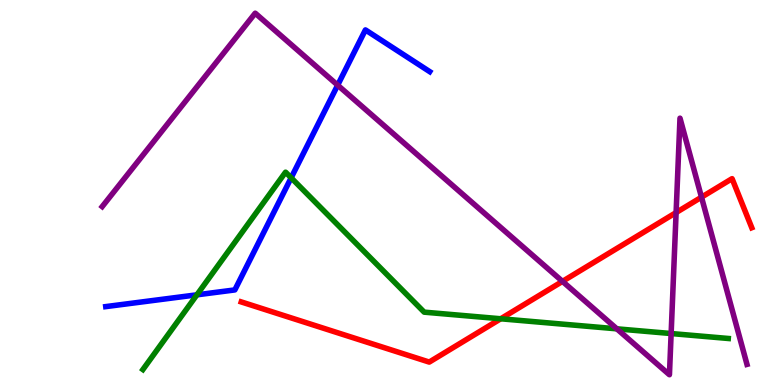[{'lines': ['blue', 'red'], 'intersections': []}, {'lines': ['green', 'red'], 'intersections': [{'x': 6.46, 'y': 1.72}]}, {'lines': ['purple', 'red'], 'intersections': [{'x': 7.26, 'y': 2.69}, {'x': 8.72, 'y': 4.48}, {'x': 9.05, 'y': 4.88}]}, {'lines': ['blue', 'green'], 'intersections': [{'x': 2.54, 'y': 2.34}, {'x': 3.76, 'y': 5.38}]}, {'lines': ['blue', 'purple'], 'intersections': [{'x': 4.36, 'y': 7.79}]}, {'lines': ['green', 'purple'], 'intersections': [{'x': 7.96, 'y': 1.46}, {'x': 8.66, 'y': 1.34}]}]